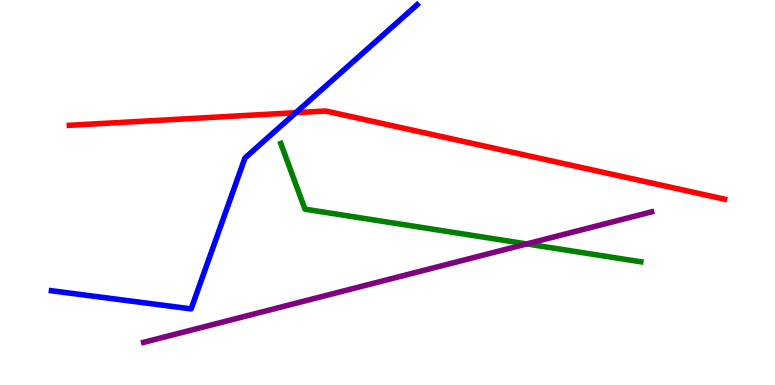[{'lines': ['blue', 'red'], 'intersections': [{'x': 3.82, 'y': 7.07}]}, {'lines': ['green', 'red'], 'intersections': []}, {'lines': ['purple', 'red'], 'intersections': []}, {'lines': ['blue', 'green'], 'intersections': []}, {'lines': ['blue', 'purple'], 'intersections': []}, {'lines': ['green', 'purple'], 'intersections': [{'x': 6.8, 'y': 3.66}]}]